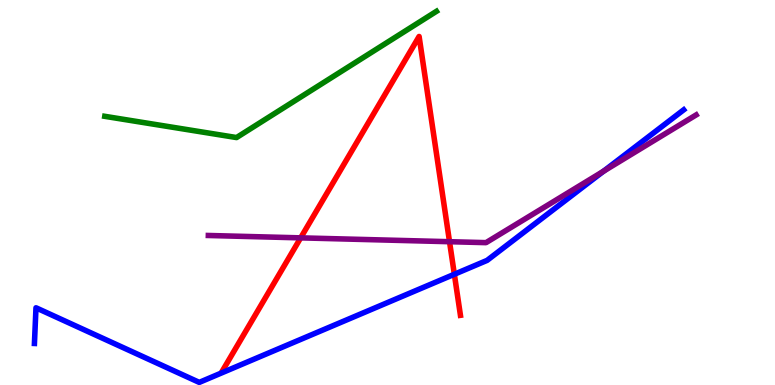[{'lines': ['blue', 'red'], 'intersections': [{'x': 5.86, 'y': 2.88}]}, {'lines': ['green', 'red'], 'intersections': []}, {'lines': ['purple', 'red'], 'intersections': [{'x': 3.88, 'y': 3.82}, {'x': 5.8, 'y': 3.72}]}, {'lines': ['blue', 'green'], 'intersections': []}, {'lines': ['blue', 'purple'], 'intersections': [{'x': 7.79, 'y': 5.55}]}, {'lines': ['green', 'purple'], 'intersections': []}]